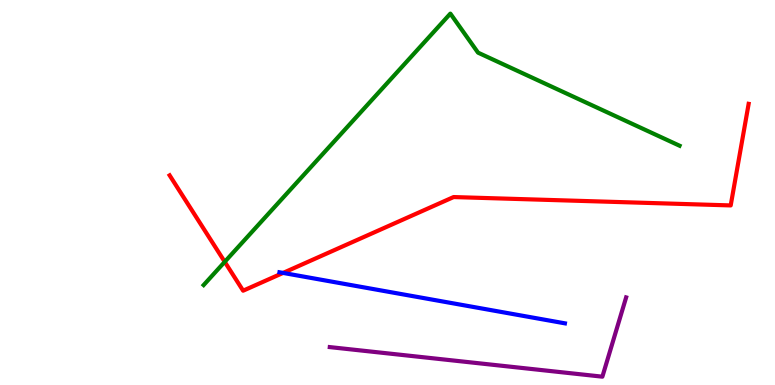[{'lines': ['blue', 'red'], 'intersections': [{'x': 3.65, 'y': 2.91}]}, {'lines': ['green', 'red'], 'intersections': [{'x': 2.9, 'y': 3.2}]}, {'lines': ['purple', 'red'], 'intersections': []}, {'lines': ['blue', 'green'], 'intersections': []}, {'lines': ['blue', 'purple'], 'intersections': []}, {'lines': ['green', 'purple'], 'intersections': []}]